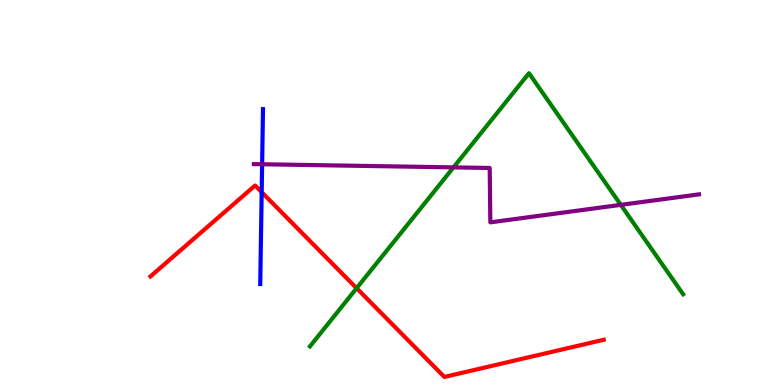[{'lines': ['blue', 'red'], 'intersections': [{'x': 3.38, 'y': 5.01}]}, {'lines': ['green', 'red'], 'intersections': [{'x': 4.6, 'y': 2.51}]}, {'lines': ['purple', 'red'], 'intersections': []}, {'lines': ['blue', 'green'], 'intersections': []}, {'lines': ['blue', 'purple'], 'intersections': [{'x': 3.38, 'y': 5.73}]}, {'lines': ['green', 'purple'], 'intersections': [{'x': 5.85, 'y': 5.65}, {'x': 8.01, 'y': 4.68}]}]